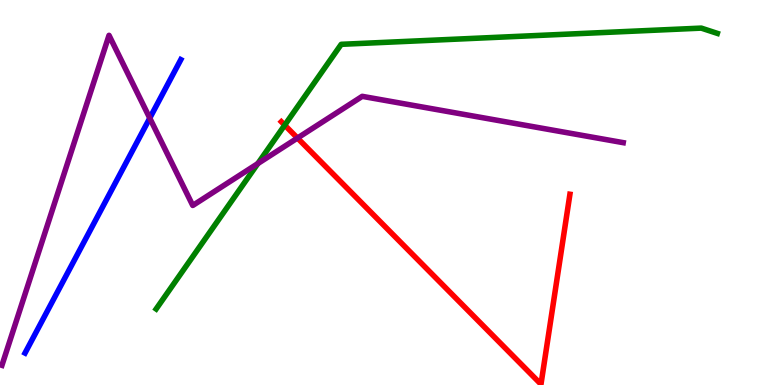[{'lines': ['blue', 'red'], 'intersections': []}, {'lines': ['green', 'red'], 'intersections': [{'x': 3.67, 'y': 6.75}]}, {'lines': ['purple', 'red'], 'intersections': [{'x': 3.84, 'y': 6.41}]}, {'lines': ['blue', 'green'], 'intersections': []}, {'lines': ['blue', 'purple'], 'intersections': [{'x': 1.93, 'y': 6.93}]}, {'lines': ['green', 'purple'], 'intersections': [{'x': 3.33, 'y': 5.75}]}]